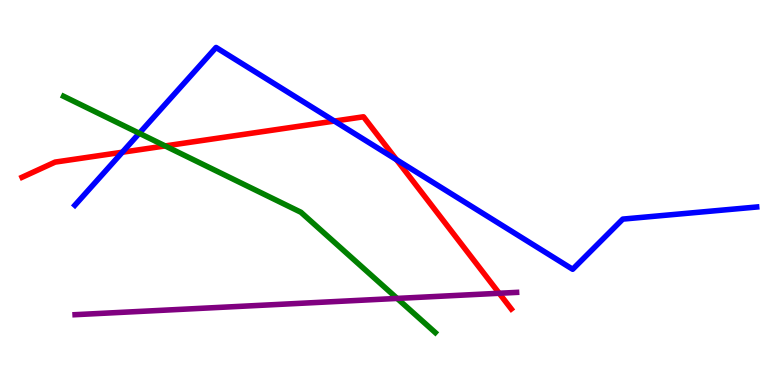[{'lines': ['blue', 'red'], 'intersections': [{'x': 1.58, 'y': 6.05}, {'x': 4.31, 'y': 6.86}, {'x': 5.12, 'y': 5.85}]}, {'lines': ['green', 'red'], 'intersections': [{'x': 2.13, 'y': 6.21}]}, {'lines': ['purple', 'red'], 'intersections': [{'x': 6.44, 'y': 2.38}]}, {'lines': ['blue', 'green'], 'intersections': [{'x': 1.8, 'y': 6.54}]}, {'lines': ['blue', 'purple'], 'intersections': []}, {'lines': ['green', 'purple'], 'intersections': [{'x': 5.12, 'y': 2.25}]}]